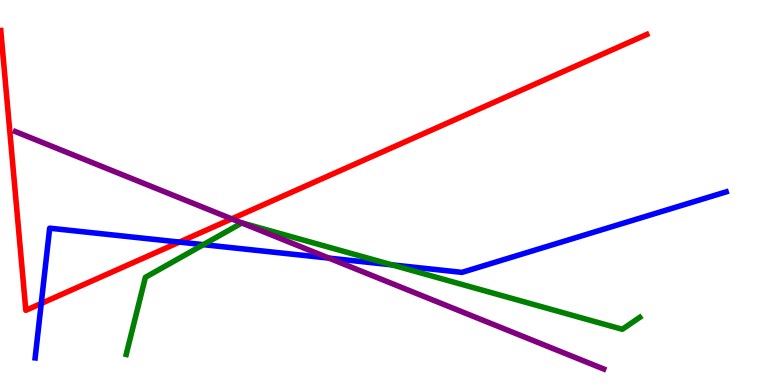[{'lines': ['blue', 'red'], 'intersections': [{'x': 0.532, 'y': 2.12}, {'x': 2.32, 'y': 3.71}]}, {'lines': ['green', 'red'], 'intersections': []}, {'lines': ['purple', 'red'], 'intersections': [{'x': 2.99, 'y': 4.32}]}, {'lines': ['blue', 'green'], 'intersections': [{'x': 2.62, 'y': 3.65}, {'x': 5.06, 'y': 3.12}]}, {'lines': ['blue', 'purple'], 'intersections': [{'x': 4.24, 'y': 3.3}]}, {'lines': ['green', 'purple'], 'intersections': [{'x': 3.12, 'y': 4.21}]}]